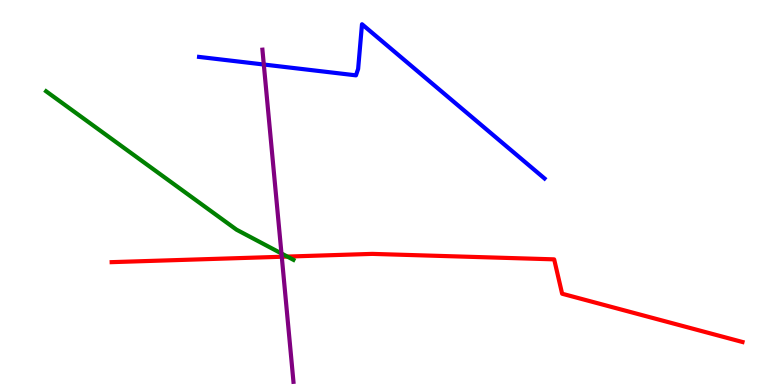[{'lines': ['blue', 'red'], 'intersections': []}, {'lines': ['green', 'red'], 'intersections': [{'x': 3.71, 'y': 3.34}]}, {'lines': ['purple', 'red'], 'intersections': [{'x': 3.64, 'y': 3.33}]}, {'lines': ['blue', 'green'], 'intersections': []}, {'lines': ['blue', 'purple'], 'intersections': [{'x': 3.4, 'y': 8.32}]}, {'lines': ['green', 'purple'], 'intersections': [{'x': 3.63, 'y': 3.42}]}]